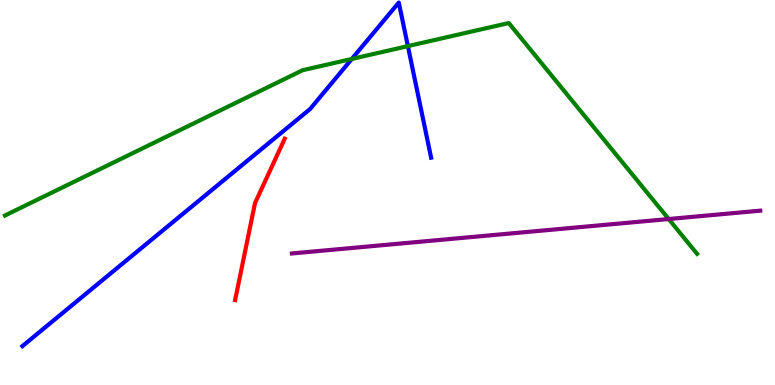[{'lines': ['blue', 'red'], 'intersections': []}, {'lines': ['green', 'red'], 'intersections': []}, {'lines': ['purple', 'red'], 'intersections': []}, {'lines': ['blue', 'green'], 'intersections': [{'x': 4.54, 'y': 8.47}, {'x': 5.26, 'y': 8.8}]}, {'lines': ['blue', 'purple'], 'intersections': []}, {'lines': ['green', 'purple'], 'intersections': [{'x': 8.63, 'y': 4.31}]}]